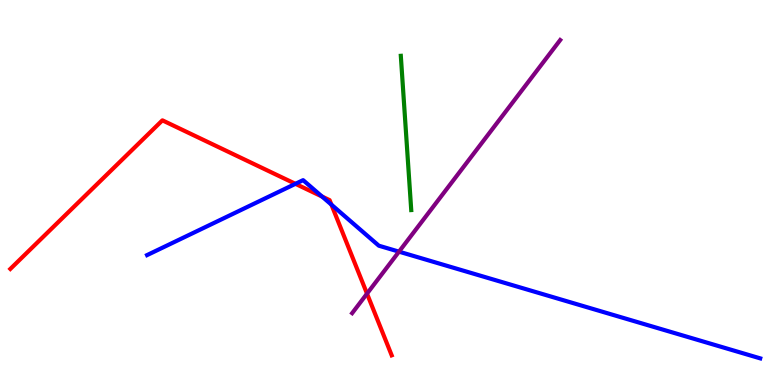[{'lines': ['blue', 'red'], 'intersections': [{'x': 3.81, 'y': 5.23}, {'x': 4.16, 'y': 4.9}, {'x': 4.28, 'y': 4.68}]}, {'lines': ['green', 'red'], 'intersections': []}, {'lines': ['purple', 'red'], 'intersections': [{'x': 4.74, 'y': 2.37}]}, {'lines': ['blue', 'green'], 'intersections': []}, {'lines': ['blue', 'purple'], 'intersections': [{'x': 5.15, 'y': 3.46}]}, {'lines': ['green', 'purple'], 'intersections': []}]